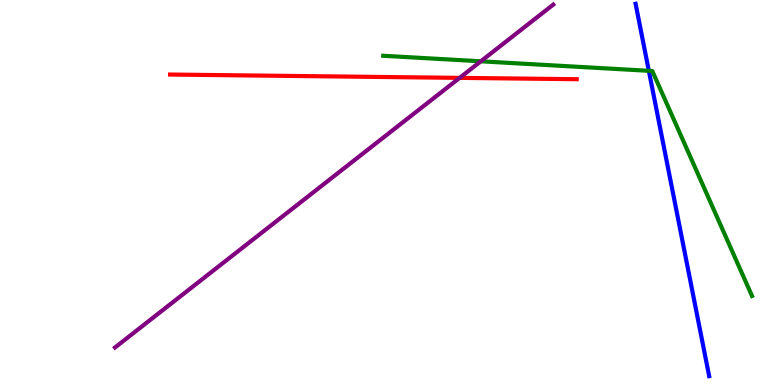[{'lines': ['blue', 'red'], 'intersections': []}, {'lines': ['green', 'red'], 'intersections': []}, {'lines': ['purple', 'red'], 'intersections': [{'x': 5.93, 'y': 7.98}]}, {'lines': ['blue', 'green'], 'intersections': [{'x': 8.37, 'y': 8.16}]}, {'lines': ['blue', 'purple'], 'intersections': []}, {'lines': ['green', 'purple'], 'intersections': [{'x': 6.2, 'y': 8.41}]}]